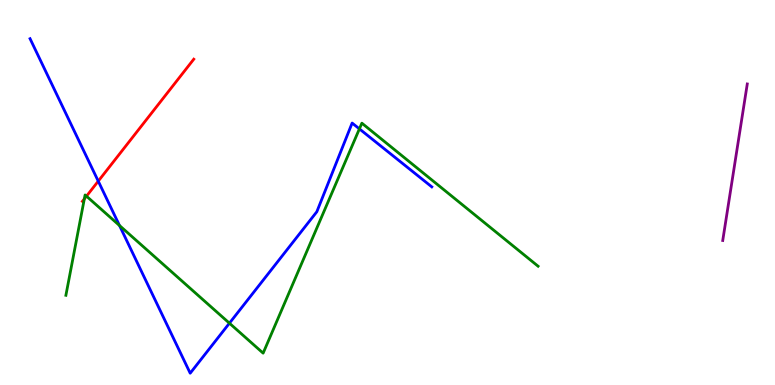[{'lines': ['blue', 'red'], 'intersections': [{'x': 1.27, 'y': 5.29}]}, {'lines': ['green', 'red'], 'intersections': [{'x': 1.09, 'y': 4.83}, {'x': 1.12, 'y': 4.9}]}, {'lines': ['purple', 'red'], 'intersections': []}, {'lines': ['blue', 'green'], 'intersections': [{'x': 1.54, 'y': 4.14}, {'x': 2.96, 'y': 1.61}, {'x': 4.64, 'y': 6.65}]}, {'lines': ['blue', 'purple'], 'intersections': []}, {'lines': ['green', 'purple'], 'intersections': []}]